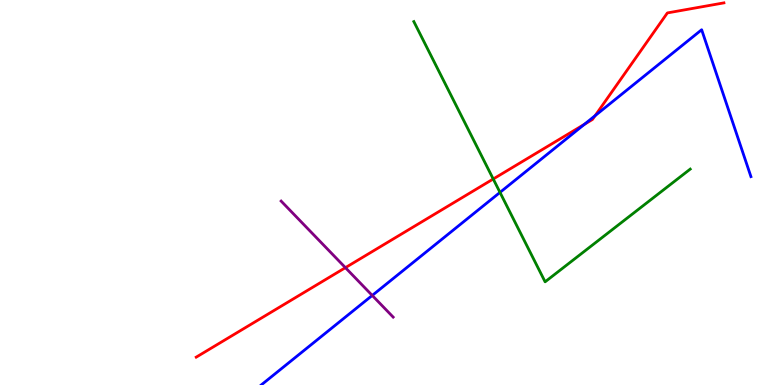[{'lines': ['blue', 'red'], 'intersections': [{'x': 7.54, 'y': 6.77}, {'x': 7.68, 'y': 7.0}]}, {'lines': ['green', 'red'], 'intersections': [{'x': 6.36, 'y': 5.35}]}, {'lines': ['purple', 'red'], 'intersections': [{'x': 4.46, 'y': 3.05}]}, {'lines': ['blue', 'green'], 'intersections': [{'x': 6.45, 'y': 5.0}]}, {'lines': ['blue', 'purple'], 'intersections': [{'x': 4.8, 'y': 2.33}]}, {'lines': ['green', 'purple'], 'intersections': []}]